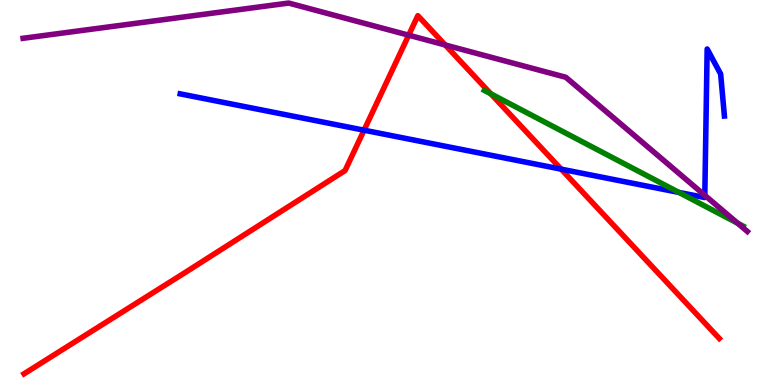[{'lines': ['blue', 'red'], 'intersections': [{'x': 4.7, 'y': 6.62}, {'x': 7.24, 'y': 5.61}]}, {'lines': ['green', 'red'], 'intersections': [{'x': 6.33, 'y': 7.56}]}, {'lines': ['purple', 'red'], 'intersections': [{'x': 5.27, 'y': 9.09}, {'x': 5.74, 'y': 8.83}]}, {'lines': ['blue', 'green'], 'intersections': [{'x': 8.76, 'y': 5.0}]}, {'lines': ['blue', 'purple'], 'intersections': [{'x': 9.09, 'y': 4.93}]}, {'lines': ['green', 'purple'], 'intersections': [{'x': 9.52, 'y': 4.2}]}]